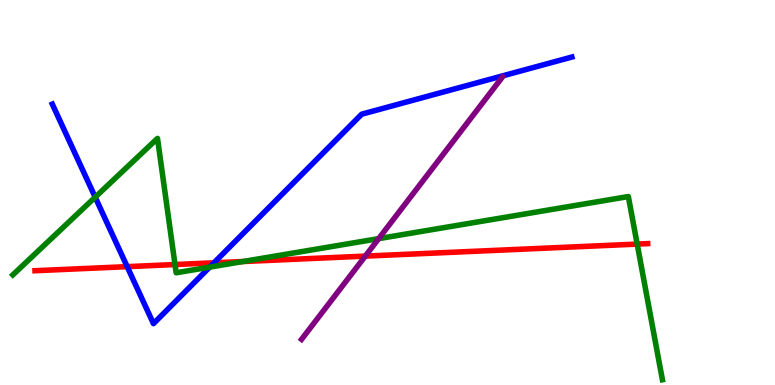[{'lines': ['blue', 'red'], 'intersections': [{'x': 1.64, 'y': 3.07}, {'x': 2.76, 'y': 3.17}]}, {'lines': ['green', 'red'], 'intersections': [{'x': 2.26, 'y': 3.13}, {'x': 3.13, 'y': 3.21}, {'x': 8.22, 'y': 3.66}]}, {'lines': ['purple', 'red'], 'intersections': [{'x': 4.71, 'y': 3.35}]}, {'lines': ['blue', 'green'], 'intersections': [{'x': 1.23, 'y': 4.88}, {'x': 2.71, 'y': 3.06}]}, {'lines': ['blue', 'purple'], 'intersections': []}, {'lines': ['green', 'purple'], 'intersections': [{'x': 4.89, 'y': 3.8}]}]